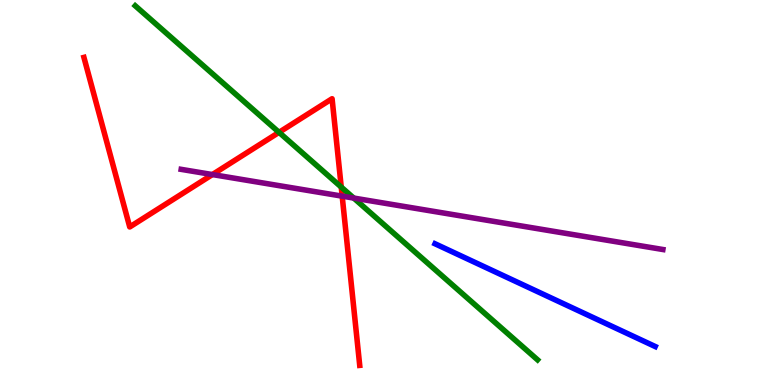[{'lines': ['blue', 'red'], 'intersections': []}, {'lines': ['green', 'red'], 'intersections': [{'x': 3.6, 'y': 6.56}, {'x': 4.4, 'y': 5.14}]}, {'lines': ['purple', 'red'], 'intersections': [{'x': 2.74, 'y': 5.47}, {'x': 4.42, 'y': 4.91}]}, {'lines': ['blue', 'green'], 'intersections': []}, {'lines': ['blue', 'purple'], 'intersections': []}, {'lines': ['green', 'purple'], 'intersections': [{'x': 4.56, 'y': 4.86}]}]